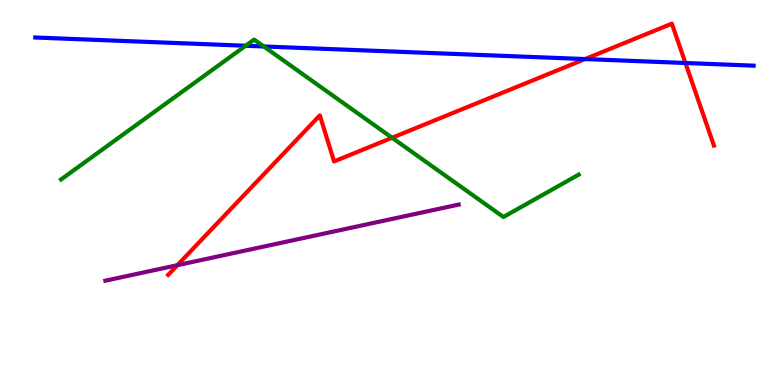[{'lines': ['blue', 'red'], 'intersections': [{'x': 7.55, 'y': 8.47}, {'x': 8.84, 'y': 8.36}]}, {'lines': ['green', 'red'], 'intersections': [{'x': 5.06, 'y': 6.42}]}, {'lines': ['purple', 'red'], 'intersections': [{'x': 2.29, 'y': 3.11}]}, {'lines': ['blue', 'green'], 'intersections': [{'x': 3.17, 'y': 8.81}, {'x': 3.4, 'y': 8.79}]}, {'lines': ['blue', 'purple'], 'intersections': []}, {'lines': ['green', 'purple'], 'intersections': []}]